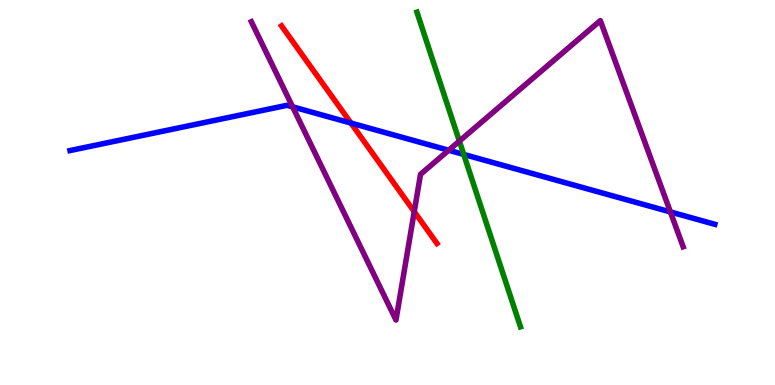[{'lines': ['blue', 'red'], 'intersections': [{'x': 4.53, 'y': 6.8}]}, {'lines': ['green', 'red'], 'intersections': []}, {'lines': ['purple', 'red'], 'intersections': [{'x': 5.35, 'y': 4.5}]}, {'lines': ['blue', 'green'], 'intersections': [{'x': 5.98, 'y': 5.99}]}, {'lines': ['blue', 'purple'], 'intersections': [{'x': 3.78, 'y': 7.23}, {'x': 5.79, 'y': 6.1}, {'x': 8.65, 'y': 4.5}]}, {'lines': ['green', 'purple'], 'intersections': [{'x': 5.93, 'y': 6.33}]}]